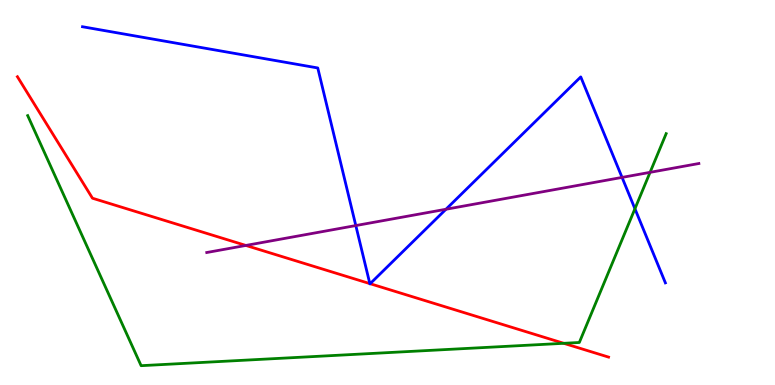[{'lines': ['blue', 'red'], 'intersections': [{'x': 4.77, 'y': 2.63}, {'x': 4.78, 'y': 2.63}]}, {'lines': ['green', 'red'], 'intersections': [{'x': 7.27, 'y': 1.08}]}, {'lines': ['purple', 'red'], 'intersections': [{'x': 3.17, 'y': 3.62}]}, {'lines': ['blue', 'green'], 'intersections': [{'x': 8.19, 'y': 4.58}]}, {'lines': ['blue', 'purple'], 'intersections': [{'x': 4.59, 'y': 4.14}, {'x': 5.75, 'y': 4.56}, {'x': 8.03, 'y': 5.39}]}, {'lines': ['green', 'purple'], 'intersections': [{'x': 8.39, 'y': 5.52}]}]